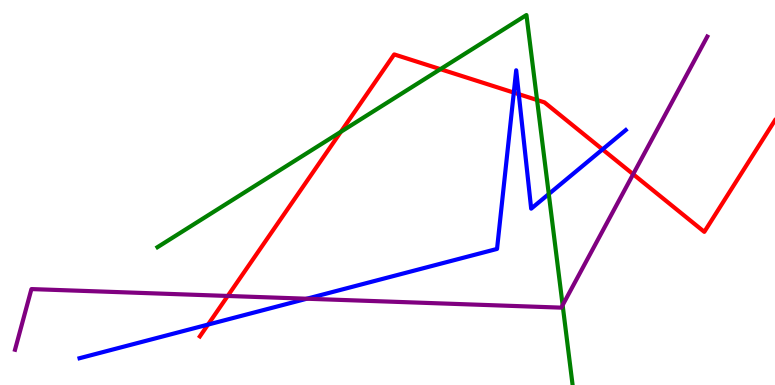[{'lines': ['blue', 'red'], 'intersections': [{'x': 2.68, 'y': 1.57}, {'x': 6.63, 'y': 7.59}, {'x': 6.69, 'y': 7.55}, {'x': 7.77, 'y': 6.12}]}, {'lines': ['green', 'red'], 'intersections': [{'x': 4.4, 'y': 6.58}, {'x': 5.68, 'y': 8.2}, {'x': 6.93, 'y': 7.4}]}, {'lines': ['purple', 'red'], 'intersections': [{'x': 2.94, 'y': 2.31}, {'x': 8.17, 'y': 5.47}]}, {'lines': ['blue', 'green'], 'intersections': [{'x': 7.08, 'y': 4.96}]}, {'lines': ['blue', 'purple'], 'intersections': [{'x': 3.96, 'y': 2.24}]}, {'lines': ['green', 'purple'], 'intersections': [{'x': 7.26, 'y': 2.07}]}]